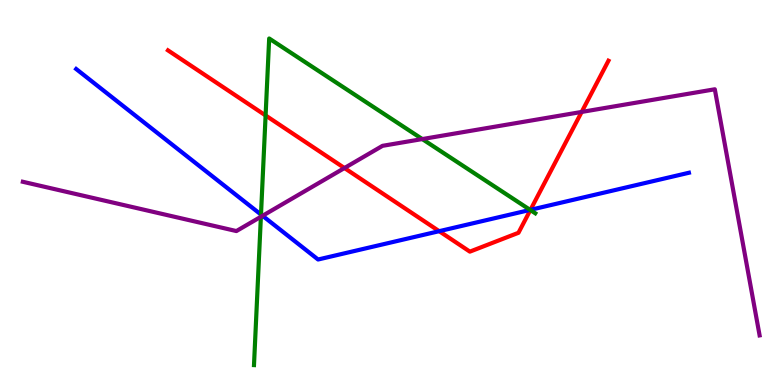[{'lines': ['blue', 'red'], 'intersections': [{'x': 5.67, 'y': 4.0}, {'x': 6.84, 'y': 4.55}]}, {'lines': ['green', 'red'], 'intersections': [{'x': 3.43, 'y': 7.0}, {'x': 6.84, 'y': 4.54}]}, {'lines': ['purple', 'red'], 'intersections': [{'x': 4.44, 'y': 5.64}, {'x': 7.51, 'y': 7.09}]}, {'lines': ['blue', 'green'], 'intersections': [{'x': 3.37, 'y': 4.43}, {'x': 6.84, 'y': 4.55}]}, {'lines': ['blue', 'purple'], 'intersections': [{'x': 3.39, 'y': 4.4}]}, {'lines': ['green', 'purple'], 'intersections': [{'x': 3.37, 'y': 4.37}, {'x': 5.45, 'y': 6.39}]}]